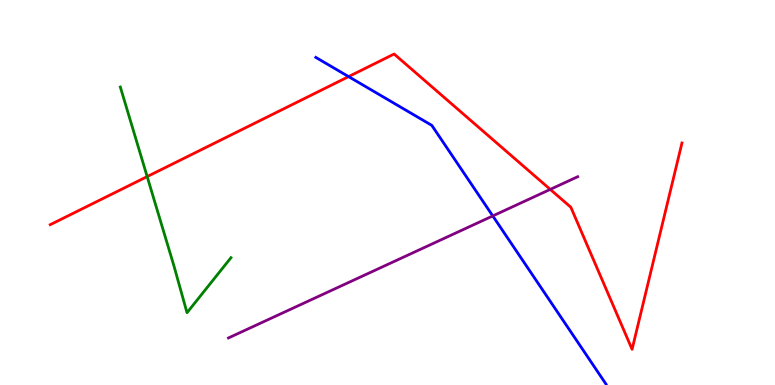[{'lines': ['blue', 'red'], 'intersections': [{'x': 4.5, 'y': 8.01}]}, {'lines': ['green', 'red'], 'intersections': [{'x': 1.9, 'y': 5.41}]}, {'lines': ['purple', 'red'], 'intersections': [{'x': 7.1, 'y': 5.08}]}, {'lines': ['blue', 'green'], 'intersections': []}, {'lines': ['blue', 'purple'], 'intersections': [{'x': 6.36, 'y': 4.39}]}, {'lines': ['green', 'purple'], 'intersections': []}]